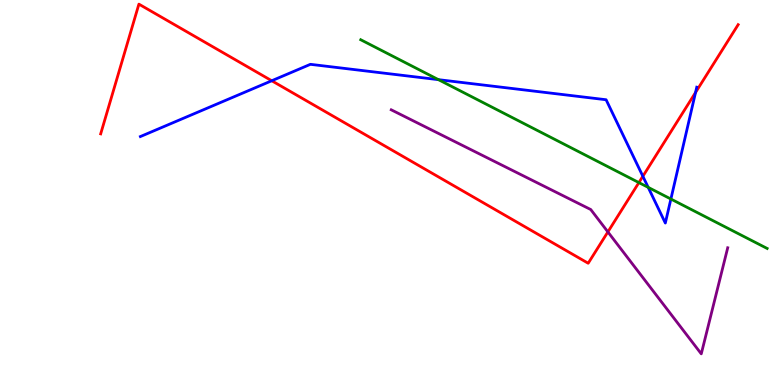[{'lines': ['blue', 'red'], 'intersections': [{'x': 3.51, 'y': 7.9}, {'x': 8.3, 'y': 5.42}, {'x': 8.97, 'y': 7.6}]}, {'lines': ['green', 'red'], 'intersections': [{'x': 8.24, 'y': 5.26}]}, {'lines': ['purple', 'red'], 'intersections': [{'x': 7.84, 'y': 3.98}]}, {'lines': ['blue', 'green'], 'intersections': [{'x': 5.66, 'y': 7.93}, {'x': 8.36, 'y': 5.13}, {'x': 8.66, 'y': 4.83}]}, {'lines': ['blue', 'purple'], 'intersections': []}, {'lines': ['green', 'purple'], 'intersections': []}]